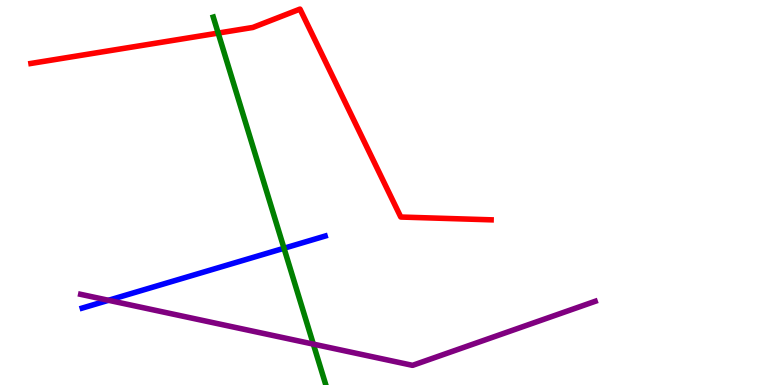[{'lines': ['blue', 'red'], 'intersections': []}, {'lines': ['green', 'red'], 'intersections': [{'x': 2.82, 'y': 9.14}]}, {'lines': ['purple', 'red'], 'intersections': []}, {'lines': ['blue', 'green'], 'intersections': [{'x': 3.66, 'y': 3.55}]}, {'lines': ['blue', 'purple'], 'intersections': [{'x': 1.4, 'y': 2.2}]}, {'lines': ['green', 'purple'], 'intersections': [{'x': 4.04, 'y': 1.06}]}]